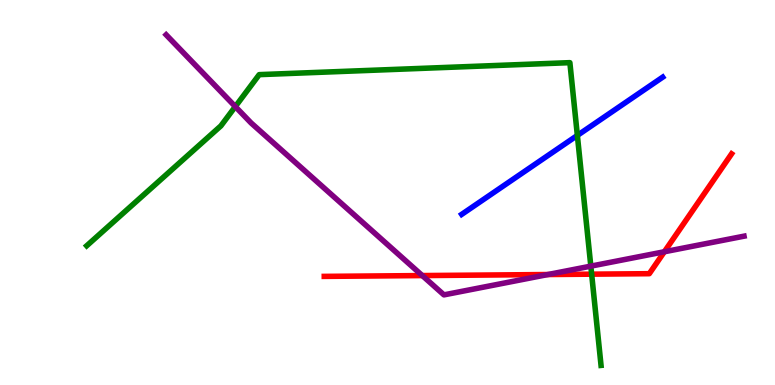[{'lines': ['blue', 'red'], 'intersections': []}, {'lines': ['green', 'red'], 'intersections': [{'x': 7.63, 'y': 2.88}]}, {'lines': ['purple', 'red'], 'intersections': [{'x': 5.45, 'y': 2.84}, {'x': 7.07, 'y': 2.87}, {'x': 8.57, 'y': 3.46}]}, {'lines': ['blue', 'green'], 'intersections': [{'x': 7.45, 'y': 6.48}]}, {'lines': ['blue', 'purple'], 'intersections': []}, {'lines': ['green', 'purple'], 'intersections': [{'x': 3.04, 'y': 7.23}, {'x': 7.62, 'y': 3.09}]}]